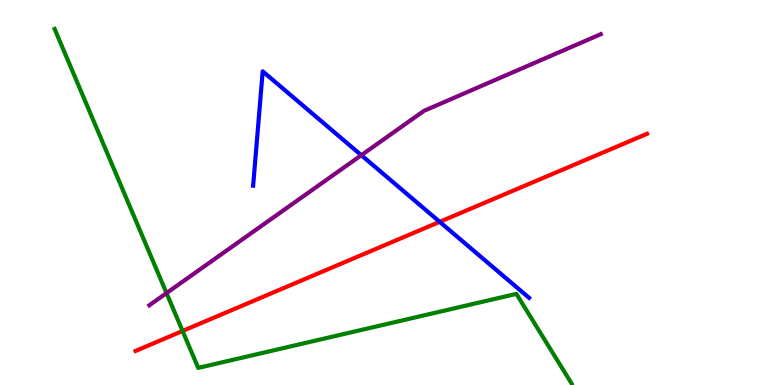[{'lines': ['blue', 'red'], 'intersections': [{'x': 5.67, 'y': 4.24}]}, {'lines': ['green', 'red'], 'intersections': [{'x': 2.36, 'y': 1.4}]}, {'lines': ['purple', 'red'], 'intersections': []}, {'lines': ['blue', 'green'], 'intersections': []}, {'lines': ['blue', 'purple'], 'intersections': [{'x': 4.66, 'y': 5.97}]}, {'lines': ['green', 'purple'], 'intersections': [{'x': 2.15, 'y': 2.39}]}]